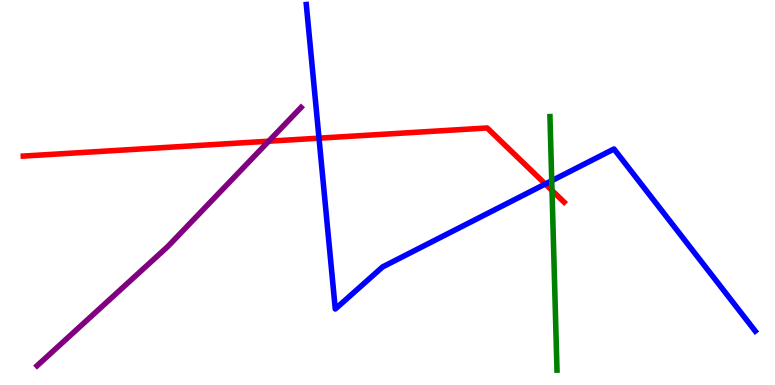[{'lines': ['blue', 'red'], 'intersections': [{'x': 4.12, 'y': 6.41}, {'x': 7.04, 'y': 5.22}]}, {'lines': ['green', 'red'], 'intersections': [{'x': 7.12, 'y': 5.05}]}, {'lines': ['purple', 'red'], 'intersections': [{'x': 3.47, 'y': 6.33}]}, {'lines': ['blue', 'green'], 'intersections': [{'x': 7.12, 'y': 5.31}]}, {'lines': ['blue', 'purple'], 'intersections': []}, {'lines': ['green', 'purple'], 'intersections': []}]